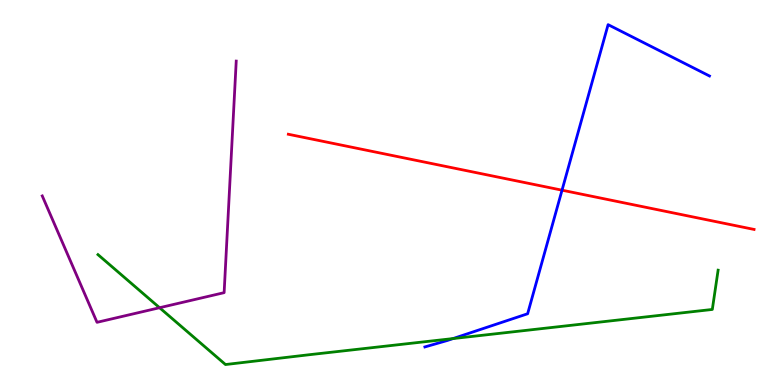[{'lines': ['blue', 'red'], 'intersections': [{'x': 7.25, 'y': 5.06}]}, {'lines': ['green', 'red'], 'intersections': []}, {'lines': ['purple', 'red'], 'intersections': []}, {'lines': ['blue', 'green'], 'intersections': [{'x': 5.85, 'y': 1.21}]}, {'lines': ['blue', 'purple'], 'intersections': []}, {'lines': ['green', 'purple'], 'intersections': [{'x': 2.06, 'y': 2.01}]}]